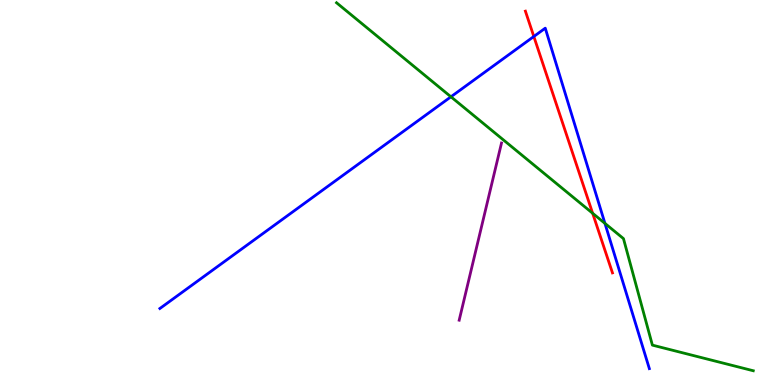[{'lines': ['blue', 'red'], 'intersections': [{'x': 6.89, 'y': 9.05}]}, {'lines': ['green', 'red'], 'intersections': [{'x': 7.65, 'y': 4.46}]}, {'lines': ['purple', 'red'], 'intersections': []}, {'lines': ['blue', 'green'], 'intersections': [{'x': 5.82, 'y': 7.49}, {'x': 7.81, 'y': 4.2}]}, {'lines': ['blue', 'purple'], 'intersections': []}, {'lines': ['green', 'purple'], 'intersections': []}]